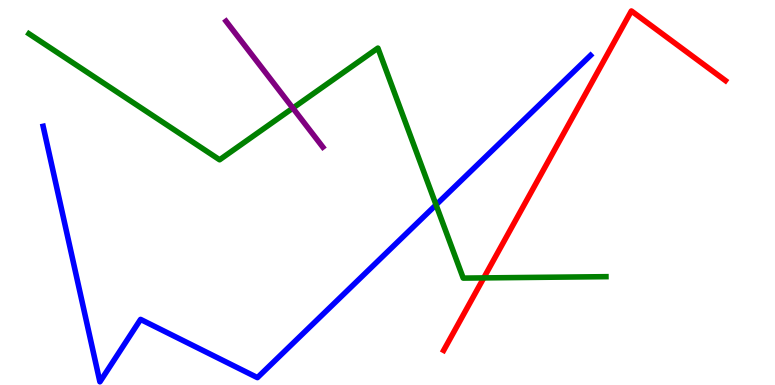[{'lines': ['blue', 'red'], 'intersections': []}, {'lines': ['green', 'red'], 'intersections': [{'x': 6.24, 'y': 2.78}]}, {'lines': ['purple', 'red'], 'intersections': []}, {'lines': ['blue', 'green'], 'intersections': [{'x': 5.63, 'y': 4.68}]}, {'lines': ['blue', 'purple'], 'intersections': []}, {'lines': ['green', 'purple'], 'intersections': [{'x': 3.78, 'y': 7.19}]}]